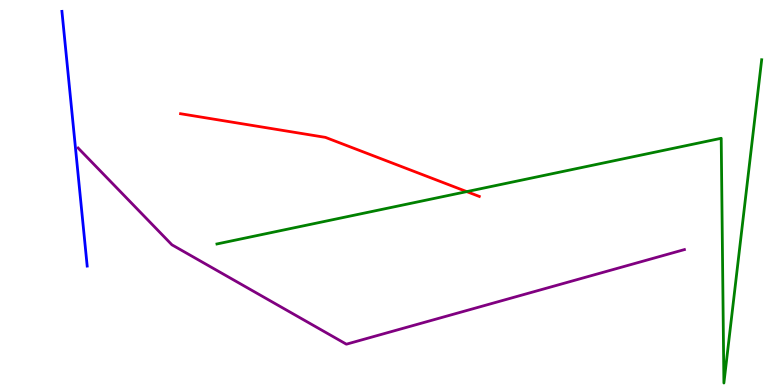[{'lines': ['blue', 'red'], 'intersections': []}, {'lines': ['green', 'red'], 'intersections': [{'x': 6.02, 'y': 5.02}]}, {'lines': ['purple', 'red'], 'intersections': []}, {'lines': ['blue', 'green'], 'intersections': []}, {'lines': ['blue', 'purple'], 'intersections': []}, {'lines': ['green', 'purple'], 'intersections': []}]